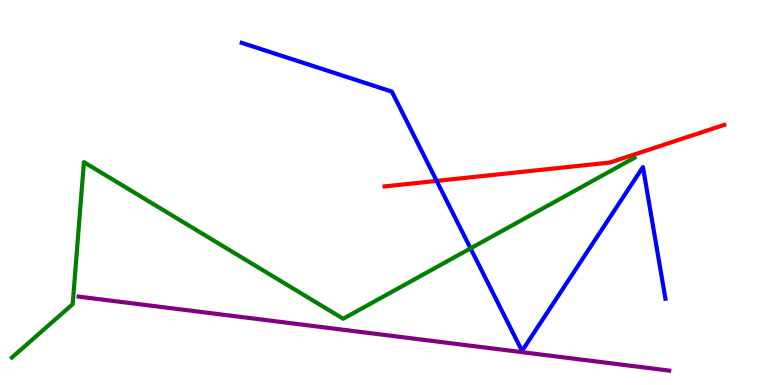[{'lines': ['blue', 'red'], 'intersections': [{'x': 5.63, 'y': 5.3}]}, {'lines': ['green', 'red'], 'intersections': []}, {'lines': ['purple', 'red'], 'intersections': []}, {'lines': ['blue', 'green'], 'intersections': [{'x': 6.07, 'y': 3.55}]}, {'lines': ['blue', 'purple'], 'intersections': []}, {'lines': ['green', 'purple'], 'intersections': []}]